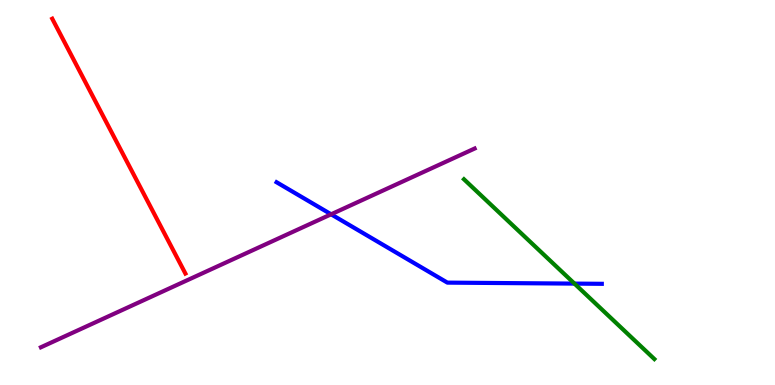[{'lines': ['blue', 'red'], 'intersections': []}, {'lines': ['green', 'red'], 'intersections': []}, {'lines': ['purple', 'red'], 'intersections': []}, {'lines': ['blue', 'green'], 'intersections': [{'x': 7.41, 'y': 2.63}]}, {'lines': ['blue', 'purple'], 'intersections': [{'x': 4.27, 'y': 4.43}]}, {'lines': ['green', 'purple'], 'intersections': []}]